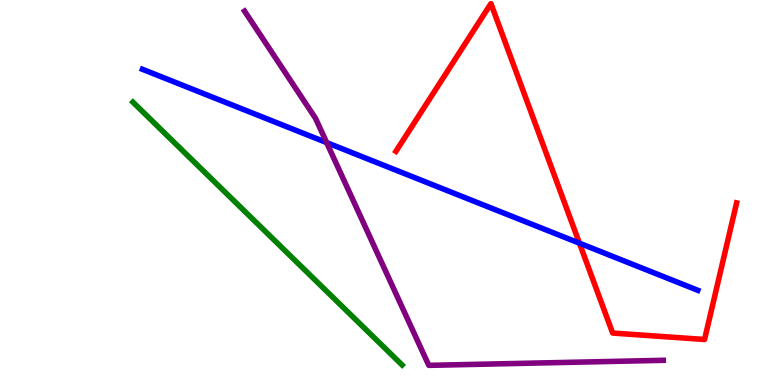[{'lines': ['blue', 'red'], 'intersections': [{'x': 7.48, 'y': 3.68}]}, {'lines': ['green', 'red'], 'intersections': []}, {'lines': ['purple', 'red'], 'intersections': []}, {'lines': ['blue', 'green'], 'intersections': []}, {'lines': ['blue', 'purple'], 'intersections': [{'x': 4.21, 'y': 6.3}]}, {'lines': ['green', 'purple'], 'intersections': []}]